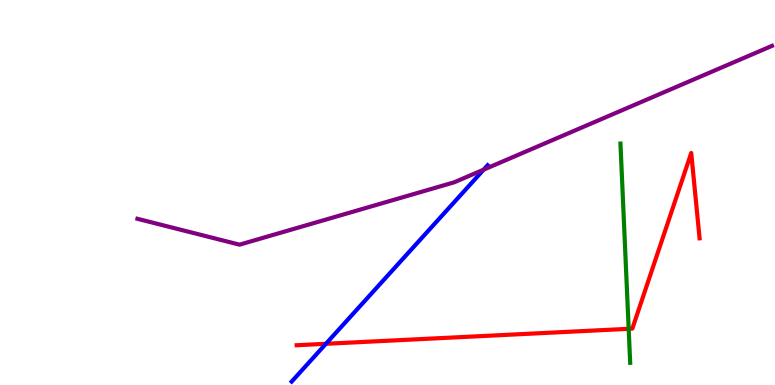[{'lines': ['blue', 'red'], 'intersections': [{'x': 4.21, 'y': 1.07}]}, {'lines': ['green', 'red'], 'intersections': [{'x': 8.11, 'y': 1.46}]}, {'lines': ['purple', 'red'], 'intersections': []}, {'lines': ['blue', 'green'], 'intersections': []}, {'lines': ['blue', 'purple'], 'intersections': [{'x': 6.24, 'y': 5.59}]}, {'lines': ['green', 'purple'], 'intersections': []}]